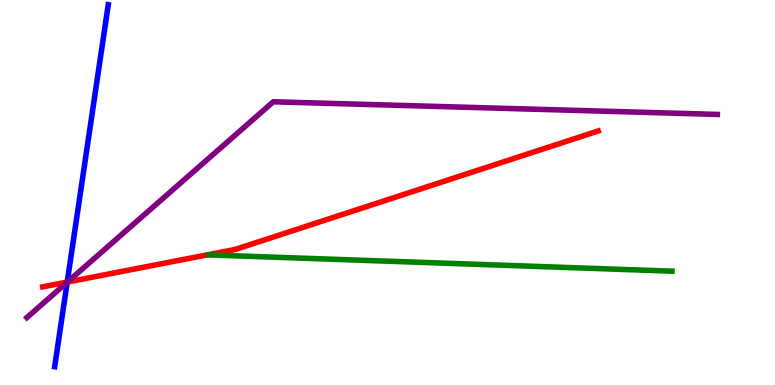[{'lines': ['blue', 'red'], 'intersections': [{'x': 0.867, 'y': 2.67}]}, {'lines': ['green', 'red'], 'intersections': []}, {'lines': ['purple', 'red'], 'intersections': [{'x': 0.87, 'y': 2.67}]}, {'lines': ['blue', 'green'], 'intersections': []}, {'lines': ['blue', 'purple'], 'intersections': [{'x': 0.867, 'y': 2.67}]}, {'lines': ['green', 'purple'], 'intersections': []}]